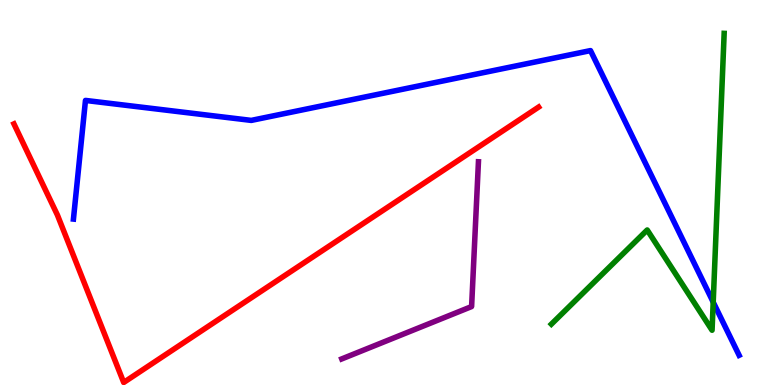[{'lines': ['blue', 'red'], 'intersections': []}, {'lines': ['green', 'red'], 'intersections': []}, {'lines': ['purple', 'red'], 'intersections': []}, {'lines': ['blue', 'green'], 'intersections': [{'x': 9.2, 'y': 2.15}]}, {'lines': ['blue', 'purple'], 'intersections': []}, {'lines': ['green', 'purple'], 'intersections': []}]